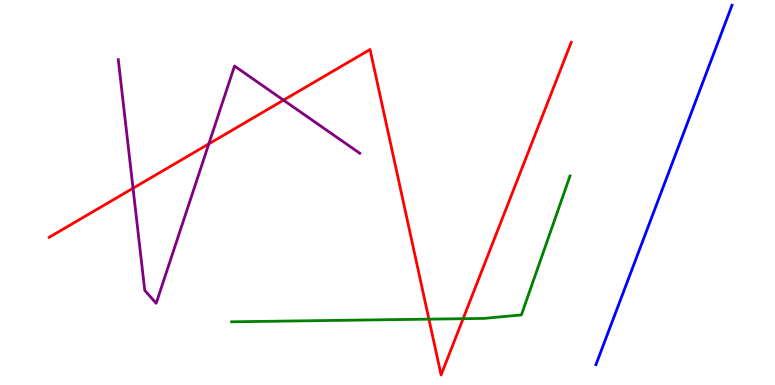[{'lines': ['blue', 'red'], 'intersections': []}, {'lines': ['green', 'red'], 'intersections': [{'x': 5.53, 'y': 1.71}, {'x': 5.98, 'y': 1.72}]}, {'lines': ['purple', 'red'], 'intersections': [{'x': 1.72, 'y': 5.11}, {'x': 2.69, 'y': 6.26}, {'x': 3.66, 'y': 7.4}]}, {'lines': ['blue', 'green'], 'intersections': []}, {'lines': ['blue', 'purple'], 'intersections': []}, {'lines': ['green', 'purple'], 'intersections': []}]